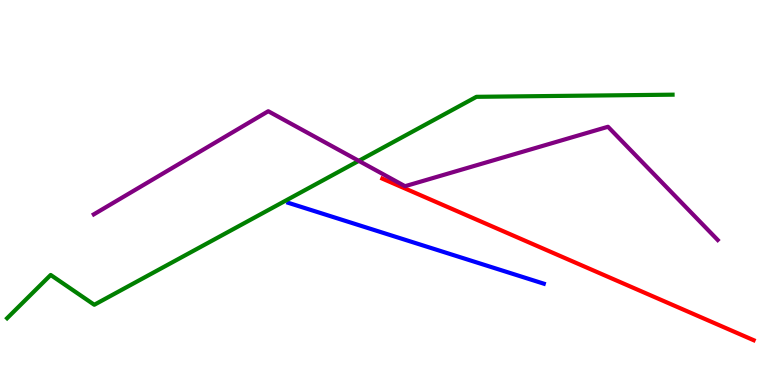[{'lines': ['blue', 'red'], 'intersections': []}, {'lines': ['green', 'red'], 'intersections': []}, {'lines': ['purple', 'red'], 'intersections': []}, {'lines': ['blue', 'green'], 'intersections': []}, {'lines': ['blue', 'purple'], 'intersections': []}, {'lines': ['green', 'purple'], 'intersections': [{'x': 4.63, 'y': 5.82}]}]